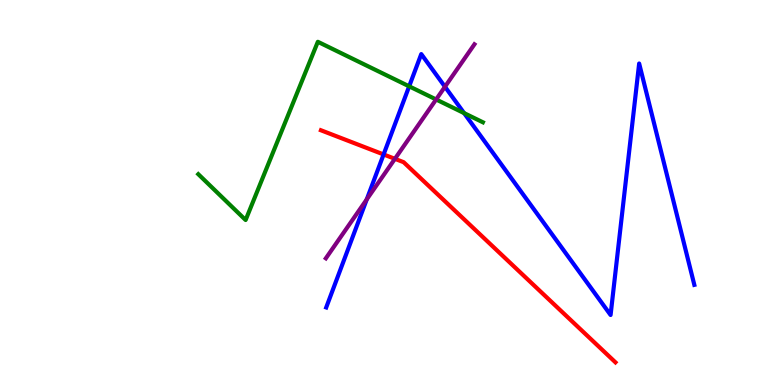[{'lines': ['blue', 'red'], 'intersections': [{'x': 4.95, 'y': 5.99}]}, {'lines': ['green', 'red'], 'intersections': []}, {'lines': ['purple', 'red'], 'intersections': [{'x': 5.1, 'y': 5.87}]}, {'lines': ['blue', 'green'], 'intersections': [{'x': 5.28, 'y': 7.76}, {'x': 5.99, 'y': 7.06}]}, {'lines': ['blue', 'purple'], 'intersections': [{'x': 4.73, 'y': 4.82}, {'x': 5.74, 'y': 7.75}]}, {'lines': ['green', 'purple'], 'intersections': [{'x': 5.63, 'y': 7.42}]}]